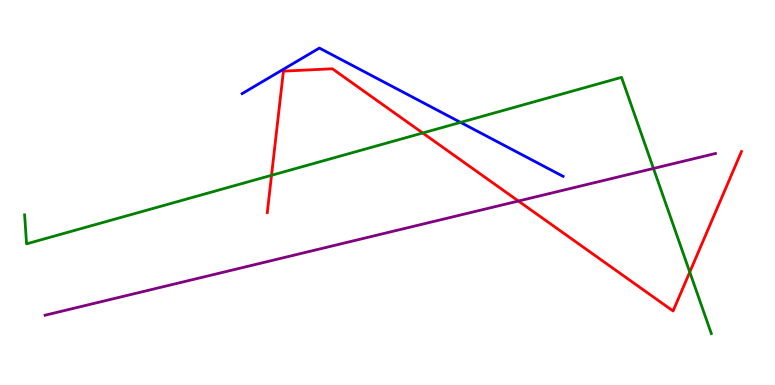[{'lines': ['blue', 'red'], 'intersections': []}, {'lines': ['green', 'red'], 'intersections': [{'x': 3.5, 'y': 5.45}, {'x': 5.45, 'y': 6.55}, {'x': 8.9, 'y': 2.93}]}, {'lines': ['purple', 'red'], 'intersections': [{'x': 6.69, 'y': 4.78}]}, {'lines': ['blue', 'green'], 'intersections': [{'x': 5.94, 'y': 6.82}]}, {'lines': ['blue', 'purple'], 'intersections': []}, {'lines': ['green', 'purple'], 'intersections': [{'x': 8.43, 'y': 5.62}]}]